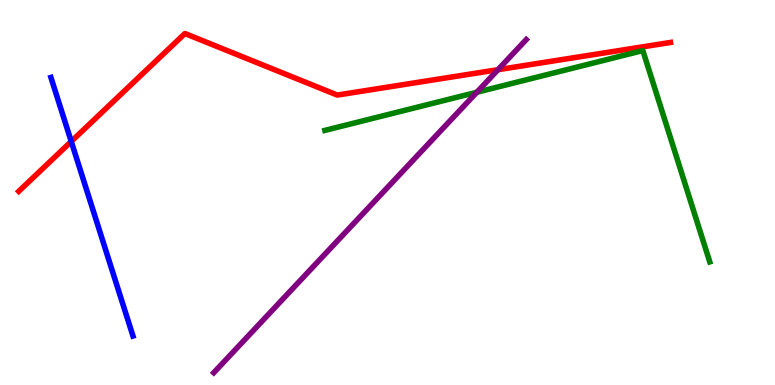[{'lines': ['blue', 'red'], 'intersections': [{'x': 0.919, 'y': 6.33}]}, {'lines': ['green', 'red'], 'intersections': []}, {'lines': ['purple', 'red'], 'intersections': [{'x': 6.43, 'y': 8.19}]}, {'lines': ['blue', 'green'], 'intersections': []}, {'lines': ['blue', 'purple'], 'intersections': []}, {'lines': ['green', 'purple'], 'intersections': [{'x': 6.15, 'y': 7.6}]}]